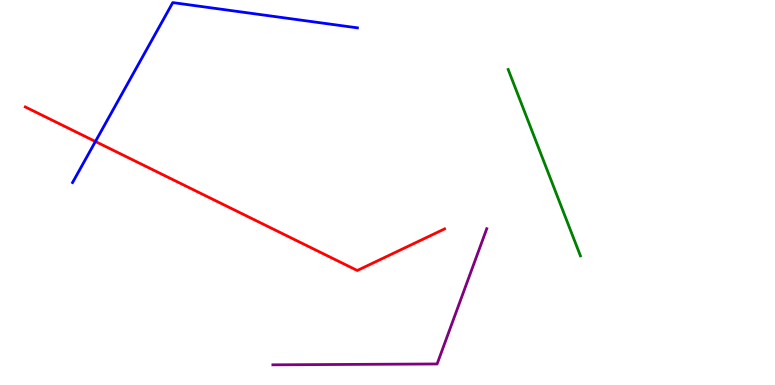[{'lines': ['blue', 'red'], 'intersections': [{'x': 1.23, 'y': 6.32}]}, {'lines': ['green', 'red'], 'intersections': []}, {'lines': ['purple', 'red'], 'intersections': []}, {'lines': ['blue', 'green'], 'intersections': []}, {'lines': ['blue', 'purple'], 'intersections': []}, {'lines': ['green', 'purple'], 'intersections': []}]